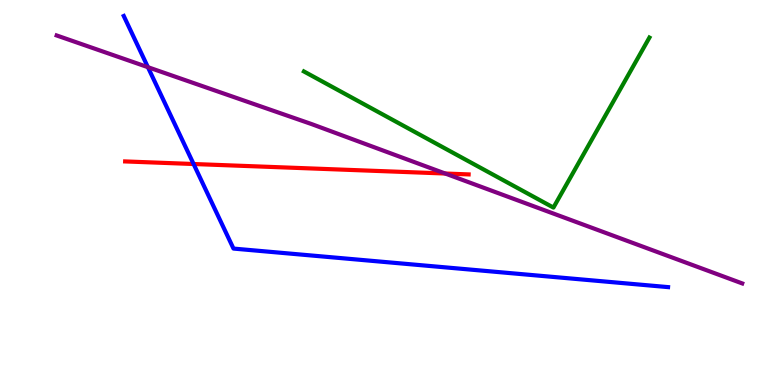[{'lines': ['blue', 'red'], 'intersections': [{'x': 2.5, 'y': 5.74}]}, {'lines': ['green', 'red'], 'intersections': []}, {'lines': ['purple', 'red'], 'intersections': [{'x': 5.74, 'y': 5.49}]}, {'lines': ['blue', 'green'], 'intersections': []}, {'lines': ['blue', 'purple'], 'intersections': [{'x': 1.91, 'y': 8.26}]}, {'lines': ['green', 'purple'], 'intersections': []}]